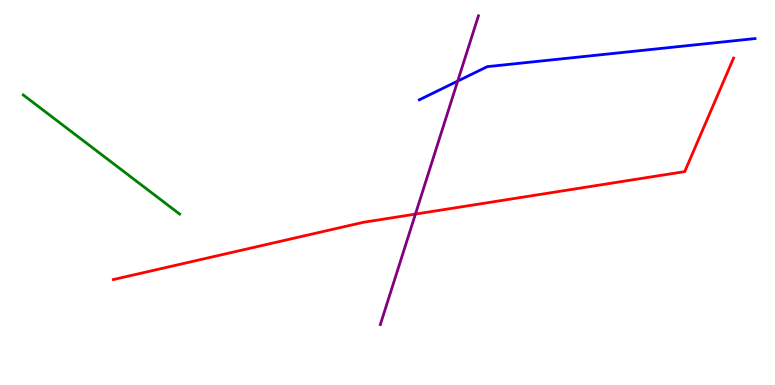[{'lines': ['blue', 'red'], 'intersections': []}, {'lines': ['green', 'red'], 'intersections': []}, {'lines': ['purple', 'red'], 'intersections': [{'x': 5.36, 'y': 4.44}]}, {'lines': ['blue', 'green'], 'intersections': []}, {'lines': ['blue', 'purple'], 'intersections': [{'x': 5.91, 'y': 7.89}]}, {'lines': ['green', 'purple'], 'intersections': []}]